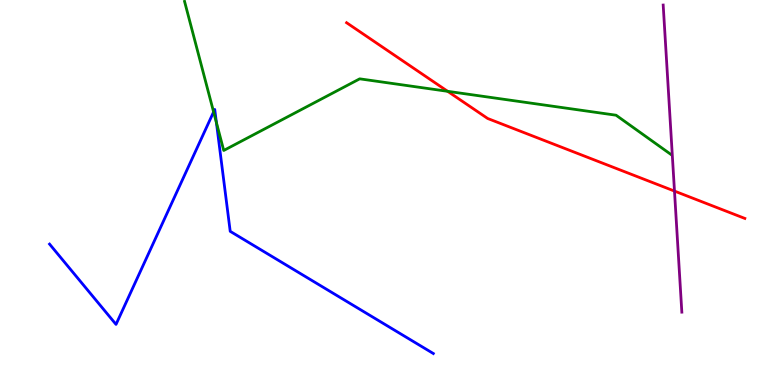[{'lines': ['blue', 'red'], 'intersections': []}, {'lines': ['green', 'red'], 'intersections': [{'x': 5.78, 'y': 7.63}]}, {'lines': ['purple', 'red'], 'intersections': [{'x': 8.7, 'y': 5.04}]}, {'lines': ['blue', 'green'], 'intersections': [{'x': 2.76, 'y': 7.09}, {'x': 2.79, 'y': 6.82}]}, {'lines': ['blue', 'purple'], 'intersections': []}, {'lines': ['green', 'purple'], 'intersections': []}]